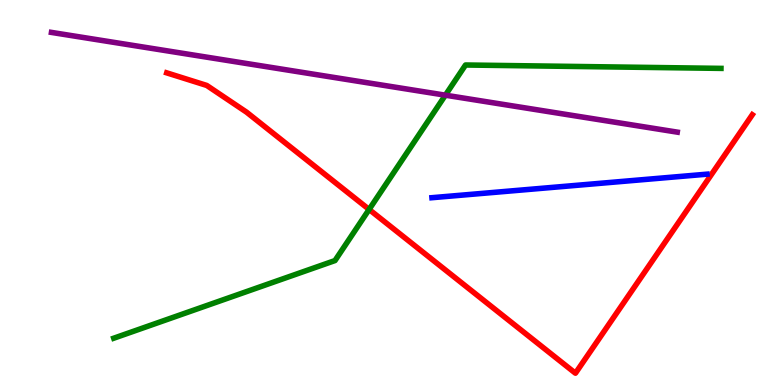[{'lines': ['blue', 'red'], 'intersections': []}, {'lines': ['green', 'red'], 'intersections': [{'x': 4.76, 'y': 4.56}]}, {'lines': ['purple', 'red'], 'intersections': []}, {'lines': ['blue', 'green'], 'intersections': []}, {'lines': ['blue', 'purple'], 'intersections': []}, {'lines': ['green', 'purple'], 'intersections': [{'x': 5.75, 'y': 7.53}]}]